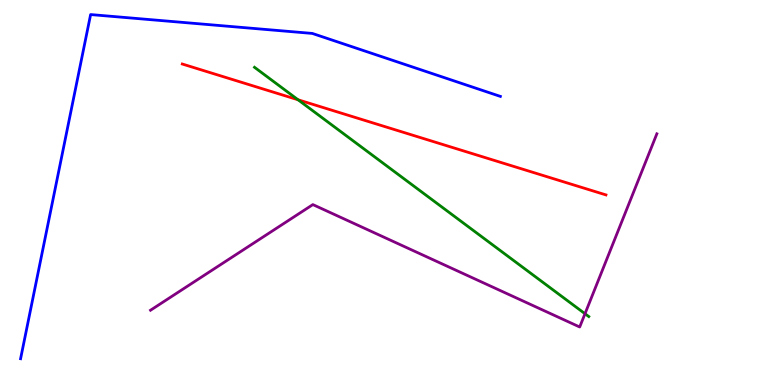[{'lines': ['blue', 'red'], 'intersections': []}, {'lines': ['green', 'red'], 'intersections': [{'x': 3.85, 'y': 7.41}]}, {'lines': ['purple', 'red'], 'intersections': []}, {'lines': ['blue', 'green'], 'intersections': []}, {'lines': ['blue', 'purple'], 'intersections': []}, {'lines': ['green', 'purple'], 'intersections': [{'x': 7.55, 'y': 1.85}]}]